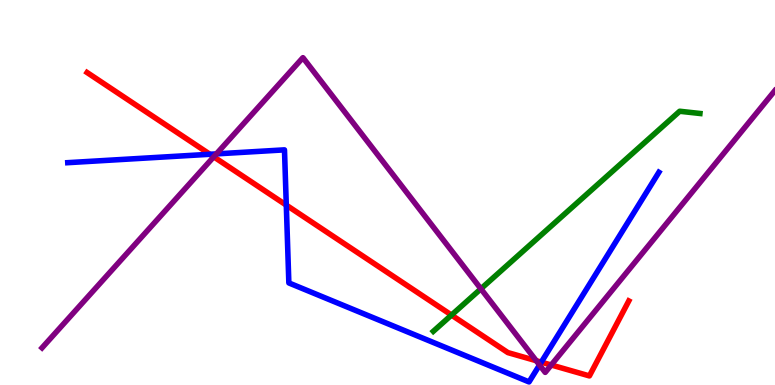[{'lines': ['blue', 'red'], 'intersections': [{'x': 2.71, 'y': 5.99}, {'x': 3.69, 'y': 4.67}, {'x': 6.98, 'y': 0.593}]}, {'lines': ['green', 'red'], 'intersections': [{'x': 5.83, 'y': 1.82}]}, {'lines': ['purple', 'red'], 'intersections': [{'x': 2.76, 'y': 5.93}, {'x': 6.92, 'y': 0.631}, {'x': 7.11, 'y': 0.52}]}, {'lines': ['blue', 'green'], 'intersections': []}, {'lines': ['blue', 'purple'], 'intersections': [{'x': 2.79, 'y': 6.0}, {'x': 6.96, 'y': 0.52}]}, {'lines': ['green', 'purple'], 'intersections': [{'x': 6.2, 'y': 2.5}]}]